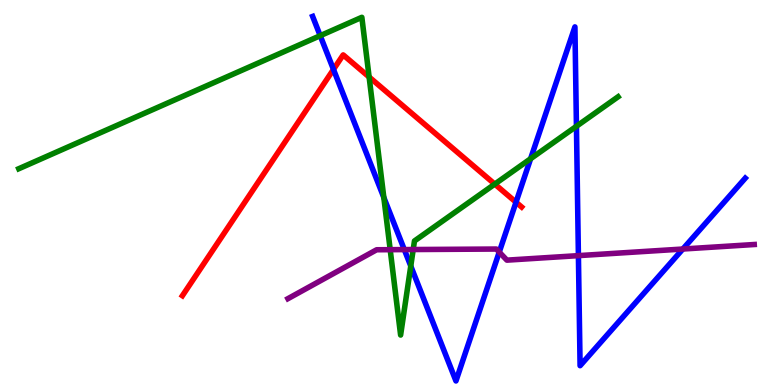[{'lines': ['blue', 'red'], 'intersections': [{'x': 4.3, 'y': 8.2}, {'x': 6.66, 'y': 4.75}]}, {'lines': ['green', 'red'], 'intersections': [{'x': 4.76, 'y': 8.0}, {'x': 6.38, 'y': 5.22}]}, {'lines': ['purple', 'red'], 'intersections': []}, {'lines': ['blue', 'green'], 'intersections': [{'x': 4.13, 'y': 9.07}, {'x': 4.95, 'y': 4.87}, {'x': 5.3, 'y': 3.09}, {'x': 6.85, 'y': 5.88}, {'x': 7.44, 'y': 6.72}]}, {'lines': ['blue', 'purple'], 'intersections': [{'x': 5.22, 'y': 3.52}, {'x': 6.44, 'y': 3.45}, {'x': 7.46, 'y': 3.36}, {'x': 8.81, 'y': 3.53}]}, {'lines': ['green', 'purple'], 'intersections': [{'x': 5.03, 'y': 3.51}, {'x': 5.33, 'y': 3.52}]}]